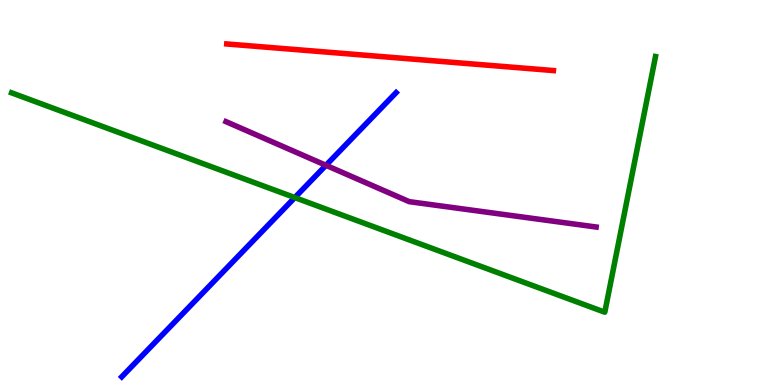[{'lines': ['blue', 'red'], 'intersections': []}, {'lines': ['green', 'red'], 'intersections': []}, {'lines': ['purple', 'red'], 'intersections': []}, {'lines': ['blue', 'green'], 'intersections': [{'x': 3.8, 'y': 4.87}]}, {'lines': ['blue', 'purple'], 'intersections': [{'x': 4.21, 'y': 5.71}]}, {'lines': ['green', 'purple'], 'intersections': []}]